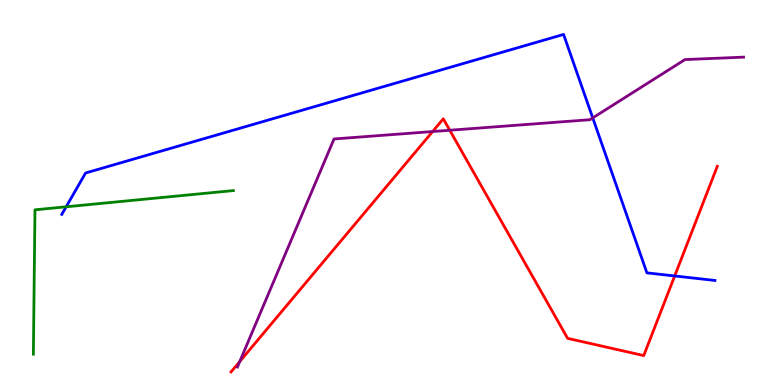[{'lines': ['blue', 'red'], 'intersections': [{'x': 8.71, 'y': 2.83}]}, {'lines': ['green', 'red'], 'intersections': []}, {'lines': ['purple', 'red'], 'intersections': [{'x': 3.09, 'y': 0.61}, {'x': 5.58, 'y': 6.58}, {'x': 5.8, 'y': 6.62}]}, {'lines': ['blue', 'green'], 'intersections': [{'x': 0.854, 'y': 4.63}]}, {'lines': ['blue', 'purple'], 'intersections': [{'x': 7.65, 'y': 6.94}]}, {'lines': ['green', 'purple'], 'intersections': []}]